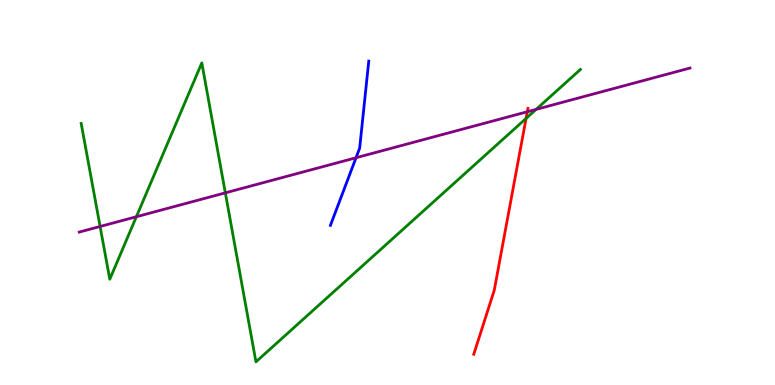[{'lines': ['blue', 'red'], 'intersections': []}, {'lines': ['green', 'red'], 'intersections': [{'x': 6.79, 'y': 6.92}]}, {'lines': ['purple', 'red'], 'intersections': [{'x': 6.8, 'y': 7.1}]}, {'lines': ['blue', 'green'], 'intersections': []}, {'lines': ['blue', 'purple'], 'intersections': [{'x': 4.59, 'y': 5.9}]}, {'lines': ['green', 'purple'], 'intersections': [{'x': 1.29, 'y': 4.12}, {'x': 1.76, 'y': 4.37}, {'x': 2.91, 'y': 4.99}, {'x': 6.92, 'y': 7.16}]}]